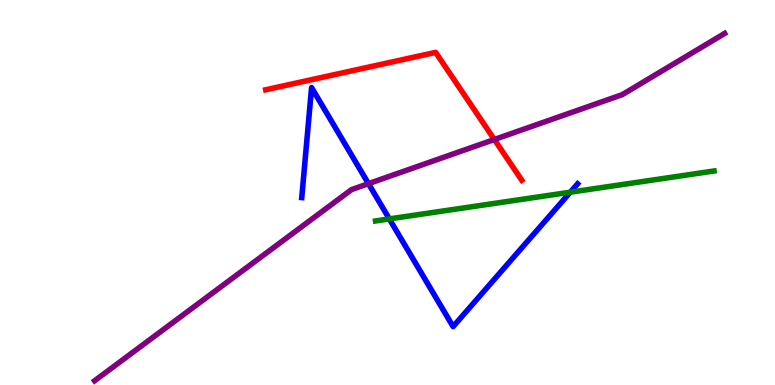[{'lines': ['blue', 'red'], 'intersections': []}, {'lines': ['green', 'red'], 'intersections': []}, {'lines': ['purple', 'red'], 'intersections': [{'x': 6.38, 'y': 6.38}]}, {'lines': ['blue', 'green'], 'intersections': [{'x': 5.02, 'y': 4.31}, {'x': 7.36, 'y': 5.01}]}, {'lines': ['blue', 'purple'], 'intersections': [{'x': 4.75, 'y': 5.23}]}, {'lines': ['green', 'purple'], 'intersections': []}]